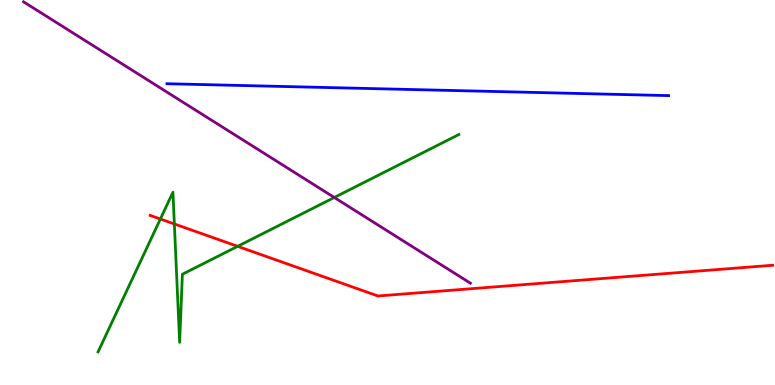[{'lines': ['blue', 'red'], 'intersections': []}, {'lines': ['green', 'red'], 'intersections': [{'x': 2.07, 'y': 4.31}, {'x': 2.25, 'y': 4.18}, {'x': 3.07, 'y': 3.6}]}, {'lines': ['purple', 'red'], 'intersections': []}, {'lines': ['blue', 'green'], 'intersections': []}, {'lines': ['blue', 'purple'], 'intersections': []}, {'lines': ['green', 'purple'], 'intersections': [{'x': 4.31, 'y': 4.87}]}]